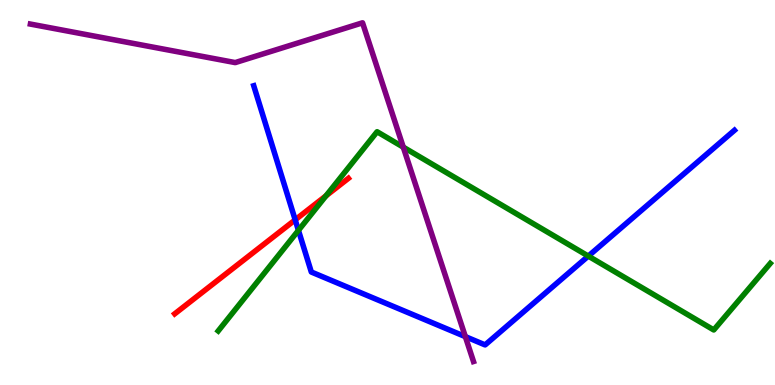[{'lines': ['blue', 'red'], 'intersections': [{'x': 3.81, 'y': 4.29}]}, {'lines': ['green', 'red'], 'intersections': [{'x': 4.21, 'y': 4.91}]}, {'lines': ['purple', 'red'], 'intersections': []}, {'lines': ['blue', 'green'], 'intersections': [{'x': 3.85, 'y': 4.02}, {'x': 7.59, 'y': 3.35}]}, {'lines': ['blue', 'purple'], 'intersections': [{'x': 6.0, 'y': 1.26}]}, {'lines': ['green', 'purple'], 'intersections': [{'x': 5.2, 'y': 6.18}]}]